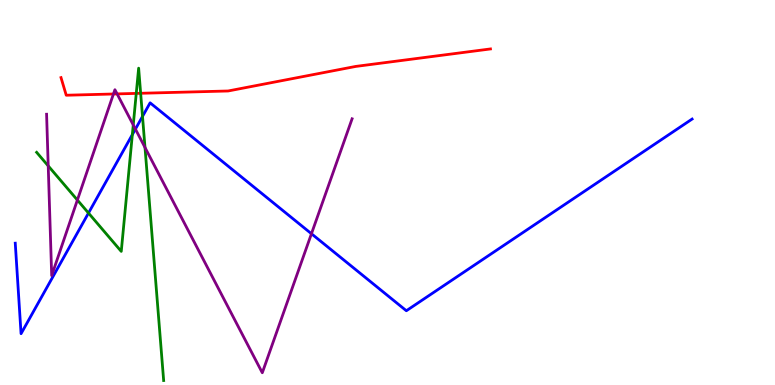[{'lines': ['blue', 'red'], 'intersections': []}, {'lines': ['green', 'red'], 'intersections': [{'x': 1.76, 'y': 7.57}, {'x': 1.81, 'y': 7.58}]}, {'lines': ['purple', 'red'], 'intersections': [{'x': 1.46, 'y': 7.56}, {'x': 1.51, 'y': 7.56}]}, {'lines': ['blue', 'green'], 'intersections': [{'x': 1.14, 'y': 4.47}, {'x': 1.71, 'y': 6.5}, {'x': 1.84, 'y': 6.98}]}, {'lines': ['blue', 'purple'], 'intersections': [{'x': 1.75, 'y': 6.65}, {'x': 4.02, 'y': 3.93}]}, {'lines': ['green', 'purple'], 'intersections': [{'x': 0.622, 'y': 5.69}, {'x': 0.999, 'y': 4.8}, {'x': 1.72, 'y': 6.76}, {'x': 1.87, 'y': 6.17}]}]